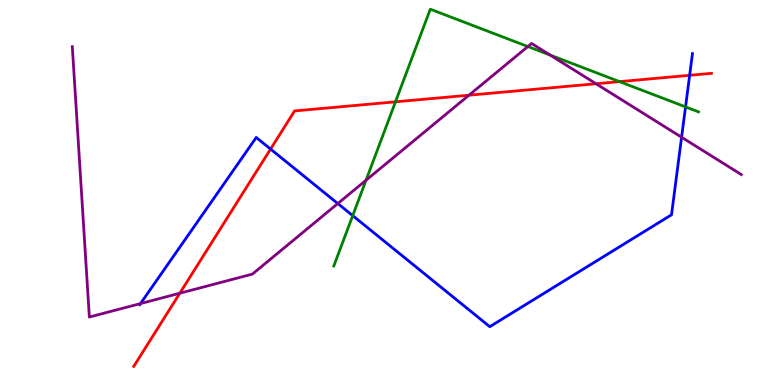[{'lines': ['blue', 'red'], 'intersections': [{'x': 3.49, 'y': 6.13}, {'x': 8.9, 'y': 8.04}]}, {'lines': ['green', 'red'], 'intersections': [{'x': 5.1, 'y': 7.36}, {'x': 7.99, 'y': 7.88}]}, {'lines': ['purple', 'red'], 'intersections': [{'x': 2.32, 'y': 2.38}, {'x': 6.05, 'y': 7.53}, {'x': 7.69, 'y': 7.82}]}, {'lines': ['blue', 'green'], 'intersections': [{'x': 4.55, 'y': 4.4}, {'x': 8.85, 'y': 7.22}]}, {'lines': ['blue', 'purple'], 'intersections': [{'x': 1.81, 'y': 2.11}, {'x': 4.36, 'y': 4.71}, {'x': 8.79, 'y': 6.44}]}, {'lines': ['green', 'purple'], 'intersections': [{'x': 4.72, 'y': 5.32}, {'x': 6.81, 'y': 8.79}, {'x': 7.1, 'y': 8.57}]}]